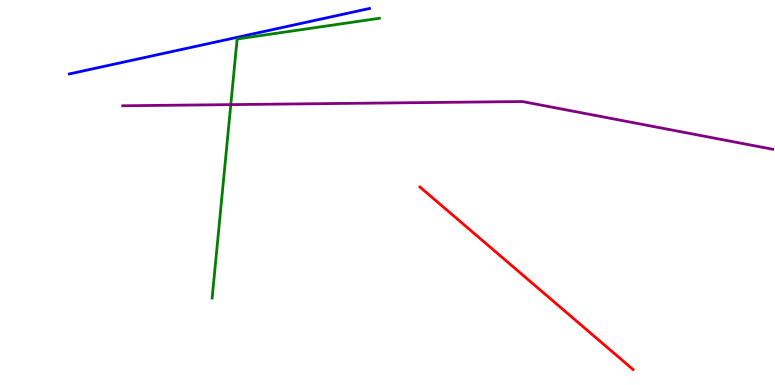[{'lines': ['blue', 'red'], 'intersections': []}, {'lines': ['green', 'red'], 'intersections': []}, {'lines': ['purple', 'red'], 'intersections': []}, {'lines': ['blue', 'green'], 'intersections': []}, {'lines': ['blue', 'purple'], 'intersections': []}, {'lines': ['green', 'purple'], 'intersections': [{'x': 2.98, 'y': 7.28}]}]